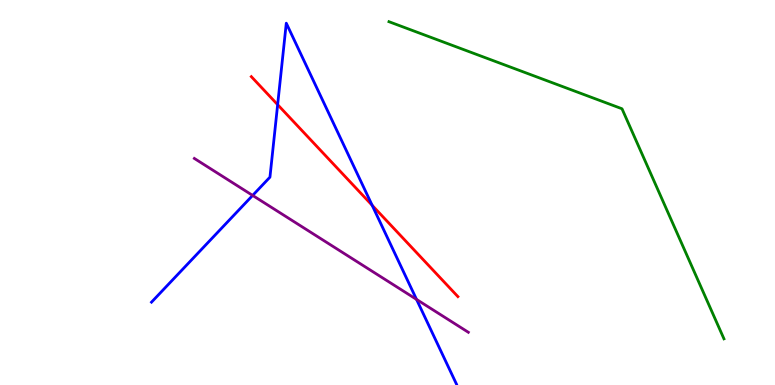[{'lines': ['blue', 'red'], 'intersections': [{'x': 3.58, 'y': 7.28}, {'x': 4.8, 'y': 4.67}]}, {'lines': ['green', 'red'], 'intersections': []}, {'lines': ['purple', 'red'], 'intersections': []}, {'lines': ['blue', 'green'], 'intersections': []}, {'lines': ['blue', 'purple'], 'intersections': [{'x': 3.26, 'y': 4.92}, {'x': 5.37, 'y': 2.22}]}, {'lines': ['green', 'purple'], 'intersections': []}]